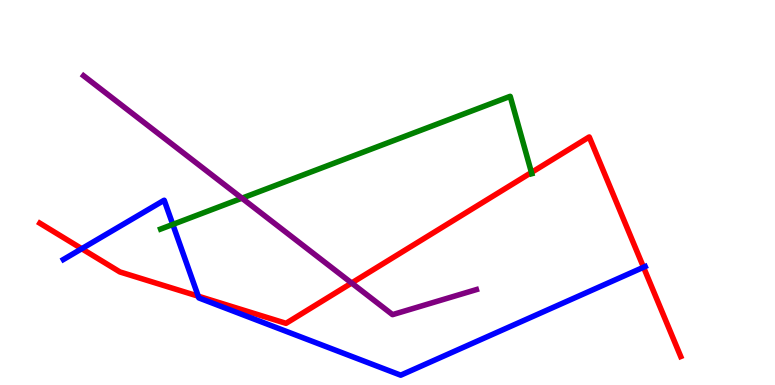[{'lines': ['blue', 'red'], 'intersections': [{'x': 1.05, 'y': 3.54}, {'x': 2.56, 'y': 2.31}, {'x': 8.3, 'y': 3.06}]}, {'lines': ['green', 'red'], 'intersections': [{'x': 6.86, 'y': 5.52}]}, {'lines': ['purple', 'red'], 'intersections': [{'x': 4.54, 'y': 2.65}]}, {'lines': ['blue', 'green'], 'intersections': [{'x': 2.23, 'y': 4.17}]}, {'lines': ['blue', 'purple'], 'intersections': []}, {'lines': ['green', 'purple'], 'intersections': [{'x': 3.12, 'y': 4.85}]}]